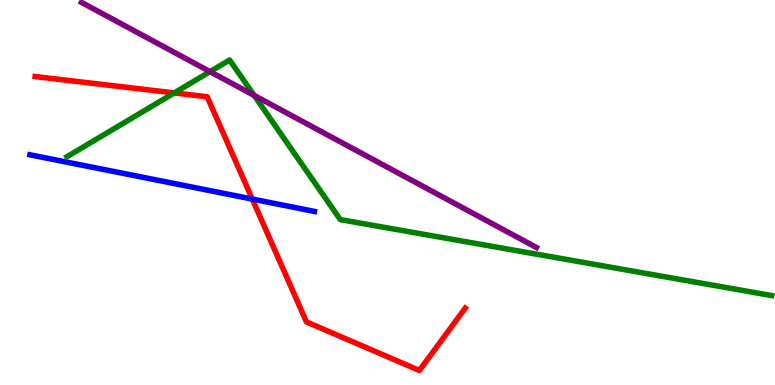[{'lines': ['blue', 'red'], 'intersections': [{'x': 3.26, 'y': 4.83}]}, {'lines': ['green', 'red'], 'intersections': [{'x': 2.25, 'y': 7.59}]}, {'lines': ['purple', 'red'], 'intersections': []}, {'lines': ['blue', 'green'], 'intersections': []}, {'lines': ['blue', 'purple'], 'intersections': []}, {'lines': ['green', 'purple'], 'intersections': [{'x': 2.71, 'y': 8.14}, {'x': 3.28, 'y': 7.52}]}]